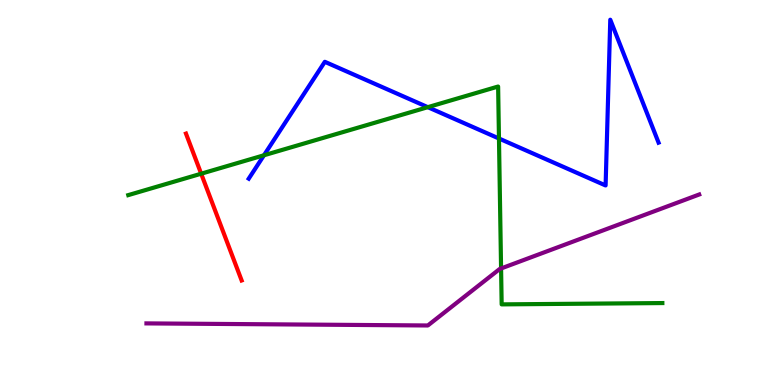[{'lines': ['blue', 'red'], 'intersections': []}, {'lines': ['green', 'red'], 'intersections': [{'x': 2.6, 'y': 5.49}]}, {'lines': ['purple', 'red'], 'intersections': []}, {'lines': ['blue', 'green'], 'intersections': [{'x': 3.41, 'y': 5.97}, {'x': 5.52, 'y': 7.22}, {'x': 6.44, 'y': 6.4}]}, {'lines': ['blue', 'purple'], 'intersections': []}, {'lines': ['green', 'purple'], 'intersections': [{'x': 6.47, 'y': 3.03}]}]